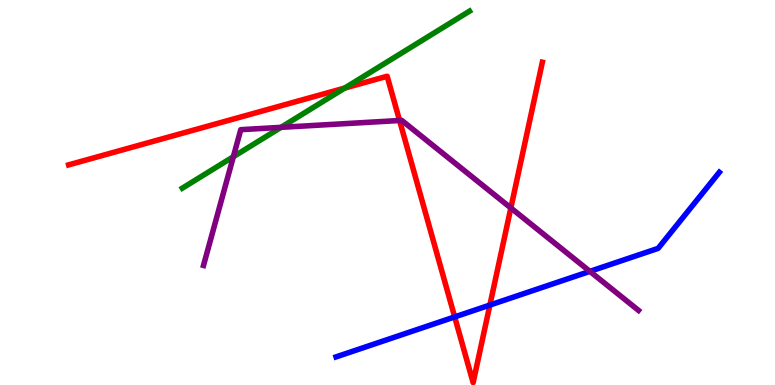[{'lines': ['blue', 'red'], 'intersections': [{'x': 5.87, 'y': 1.77}, {'x': 6.32, 'y': 2.08}]}, {'lines': ['green', 'red'], 'intersections': [{'x': 4.45, 'y': 7.71}]}, {'lines': ['purple', 'red'], 'intersections': [{'x': 5.16, 'y': 6.87}, {'x': 6.59, 'y': 4.6}]}, {'lines': ['blue', 'green'], 'intersections': []}, {'lines': ['blue', 'purple'], 'intersections': [{'x': 7.61, 'y': 2.95}]}, {'lines': ['green', 'purple'], 'intersections': [{'x': 3.01, 'y': 5.93}, {'x': 3.63, 'y': 6.69}]}]